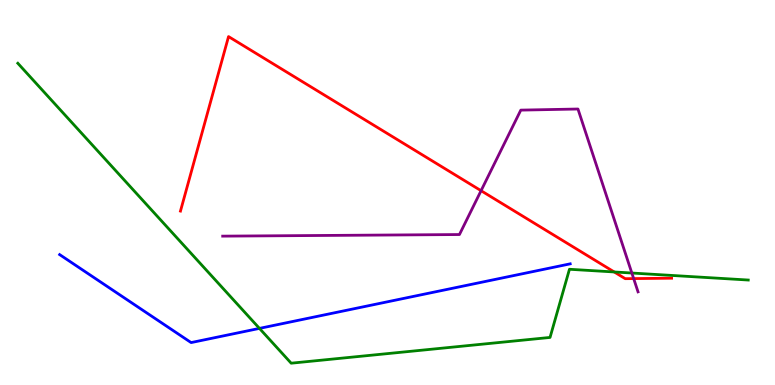[{'lines': ['blue', 'red'], 'intersections': []}, {'lines': ['green', 'red'], 'intersections': [{'x': 7.93, 'y': 2.94}]}, {'lines': ['purple', 'red'], 'intersections': [{'x': 6.21, 'y': 5.05}, {'x': 8.18, 'y': 2.76}]}, {'lines': ['blue', 'green'], 'intersections': [{'x': 3.35, 'y': 1.47}]}, {'lines': ['blue', 'purple'], 'intersections': []}, {'lines': ['green', 'purple'], 'intersections': [{'x': 8.15, 'y': 2.91}]}]